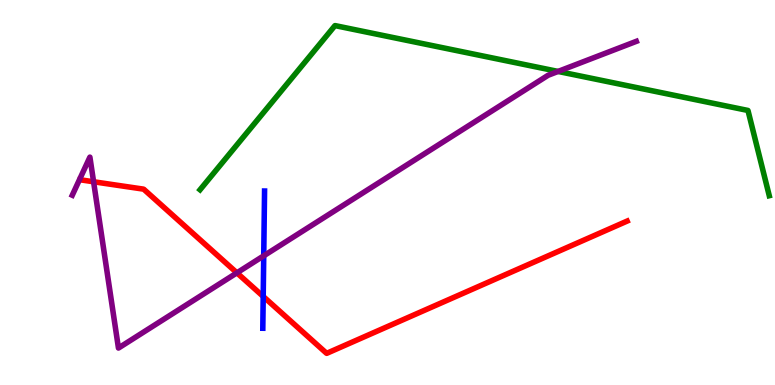[{'lines': ['blue', 'red'], 'intersections': [{'x': 3.4, 'y': 2.3}]}, {'lines': ['green', 'red'], 'intersections': []}, {'lines': ['purple', 'red'], 'intersections': [{'x': 1.21, 'y': 5.28}, {'x': 3.06, 'y': 2.91}]}, {'lines': ['blue', 'green'], 'intersections': []}, {'lines': ['blue', 'purple'], 'intersections': [{'x': 3.4, 'y': 3.36}]}, {'lines': ['green', 'purple'], 'intersections': [{'x': 7.2, 'y': 8.14}]}]